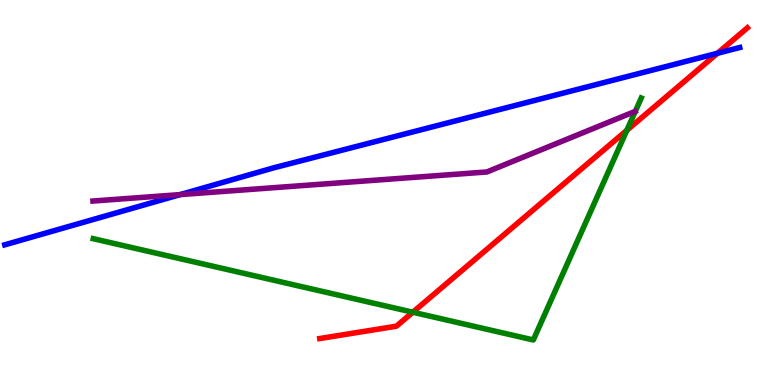[{'lines': ['blue', 'red'], 'intersections': [{'x': 9.26, 'y': 8.62}]}, {'lines': ['green', 'red'], 'intersections': [{'x': 5.33, 'y': 1.89}, {'x': 8.09, 'y': 6.62}]}, {'lines': ['purple', 'red'], 'intersections': []}, {'lines': ['blue', 'green'], 'intersections': []}, {'lines': ['blue', 'purple'], 'intersections': [{'x': 2.32, 'y': 4.95}]}, {'lines': ['green', 'purple'], 'intersections': []}]